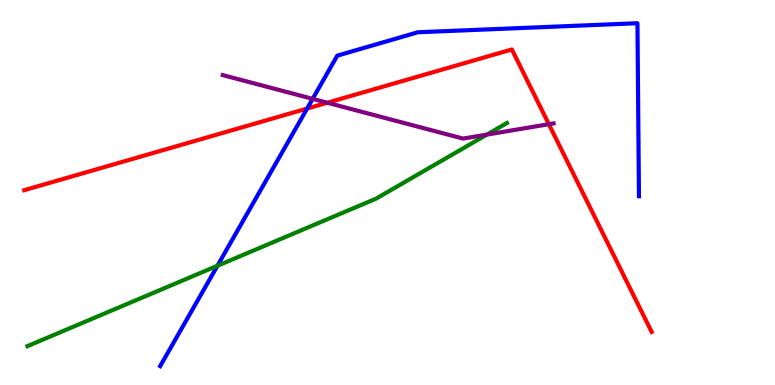[{'lines': ['blue', 'red'], 'intersections': [{'x': 3.96, 'y': 7.18}]}, {'lines': ['green', 'red'], 'intersections': []}, {'lines': ['purple', 'red'], 'intersections': [{'x': 4.22, 'y': 7.33}, {'x': 7.08, 'y': 6.77}]}, {'lines': ['blue', 'green'], 'intersections': [{'x': 2.81, 'y': 3.1}]}, {'lines': ['blue', 'purple'], 'intersections': [{'x': 4.03, 'y': 7.43}]}, {'lines': ['green', 'purple'], 'intersections': [{'x': 6.28, 'y': 6.5}]}]